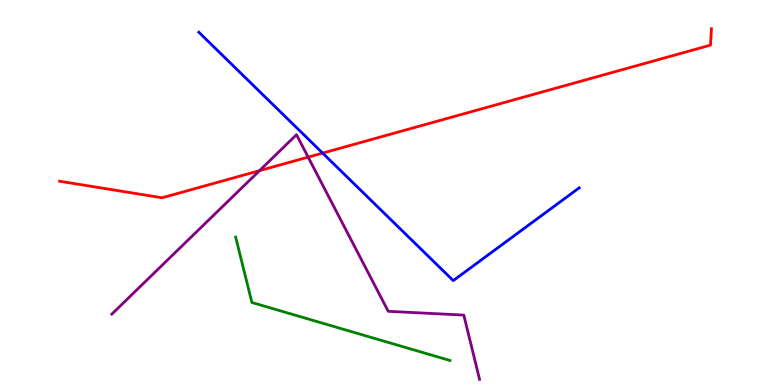[{'lines': ['blue', 'red'], 'intersections': [{'x': 4.16, 'y': 6.02}]}, {'lines': ['green', 'red'], 'intersections': []}, {'lines': ['purple', 'red'], 'intersections': [{'x': 3.35, 'y': 5.57}, {'x': 3.98, 'y': 5.92}]}, {'lines': ['blue', 'green'], 'intersections': []}, {'lines': ['blue', 'purple'], 'intersections': []}, {'lines': ['green', 'purple'], 'intersections': []}]